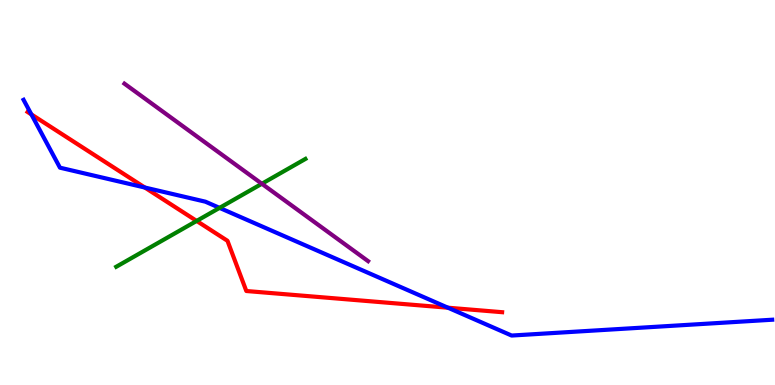[{'lines': ['blue', 'red'], 'intersections': [{'x': 0.405, 'y': 7.03}, {'x': 1.87, 'y': 5.13}, {'x': 5.78, 'y': 2.01}]}, {'lines': ['green', 'red'], 'intersections': [{'x': 2.54, 'y': 4.26}]}, {'lines': ['purple', 'red'], 'intersections': []}, {'lines': ['blue', 'green'], 'intersections': [{'x': 2.83, 'y': 4.6}]}, {'lines': ['blue', 'purple'], 'intersections': []}, {'lines': ['green', 'purple'], 'intersections': [{'x': 3.38, 'y': 5.23}]}]